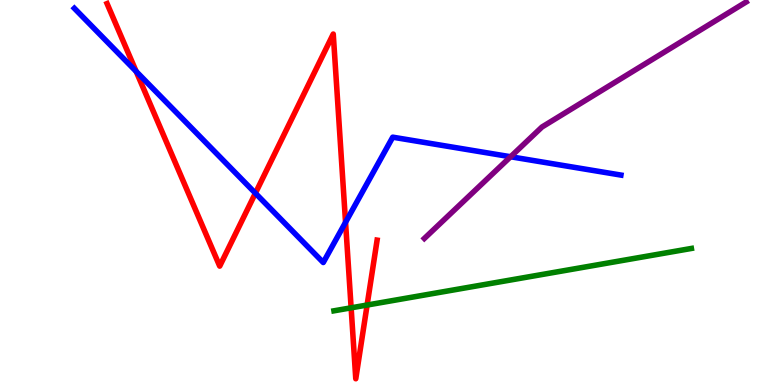[{'lines': ['blue', 'red'], 'intersections': [{'x': 1.76, 'y': 8.14}, {'x': 3.3, 'y': 4.98}, {'x': 4.46, 'y': 4.23}]}, {'lines': ['green', 'red'], 'intersections': [{'x': 4.53, 'y': 2.0}, {'x': 4.74, 'y': 2.08}]}, {'lines': ['purple', 'red'], 'intersections': []}, {'lines': ['blue', 'green'], 'intersections': []}, {'lines': ['blue', 'purple'], 'intersections': [{'x': 6.59, 'y': 5.93}]}, {'lines': ['green', 'purple'], 'intersections': []}]